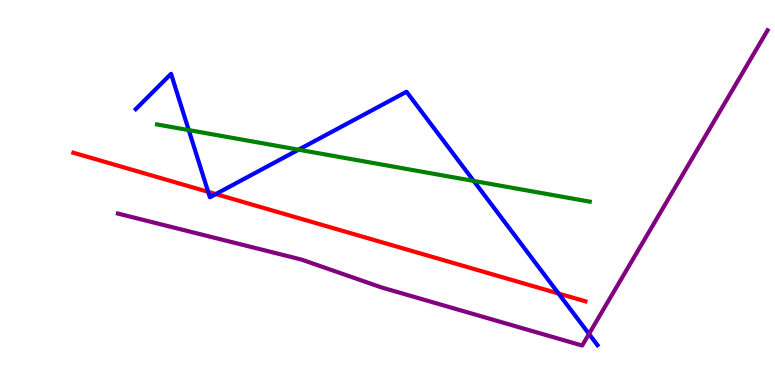[{'lines': ['blue', 'red'], 'intersections': [{'x': 2.69, 'y': 5.02}, {'x': 2.78, 'y': 4.96}, {'x': 7.21, 'y': 2.38}]}, {'lines': ['green', 'red'], 'intersections': []}, {'lines': ['purple', 'red'], 'intersections': []}, {'lines': ['blue', 'green'], 'intersections': [{'x': 2.44, 'y': 6.62}, {'x': 3.85, 'y': 6.11}, {'x': 6.11, 'y': 5.3}]}, {'lines': ['blue', 'purple'], 'intersections': [{'x': 7.6, 'y': 1.33}]}, {'lines': ['green', 'purple'], 'intersections': []}]